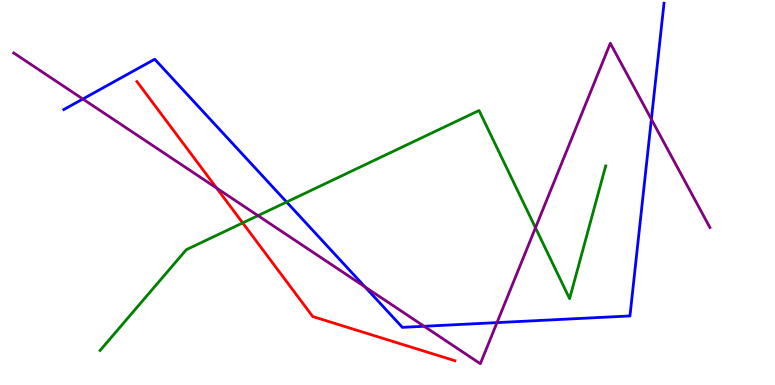[{'lines': ['blue', 'red'], 'intersections': []}, {'lines': ['green', 'red'], 'intersections': [{'x': 3.13, 'y': 4.21}]}, {'lines': ['purple', 'red'], 'intersections': [{'x': 2.8, 'y': 5.11}]}, {'lines': ['blue', 'green'], 'intersections': [{'x': 3.7, 'y': 4.75}]}, {'lines': ['blue', 'purple'], 'intersections': [{'x': 1.07, 'y': 7.43}, {'x': 4.71, 'y': 2.55}, {'x': 5.47, 'y': 1.53}, {'x': 6.41, 'y': 1.62}, {'x': 8.4, 'y': 6.9}]}, {'lines': ['green', 'purple'], 'intersections': [{'x': 3.33, 'y': 4.4}, {'x': 6.91, 'y': 4.08}]}]